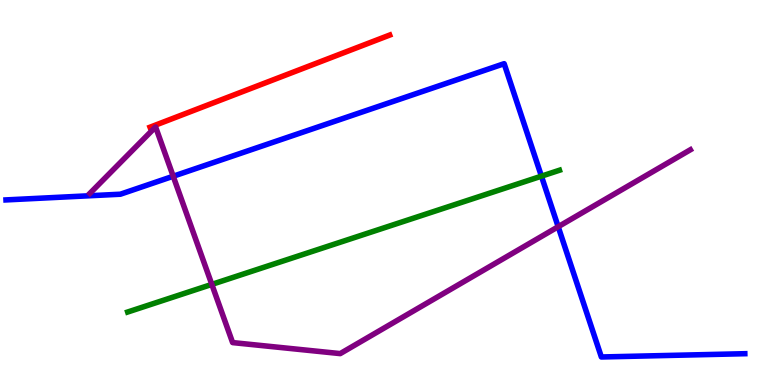[{'lines': ['blue', 'red'], 'intersections': []}, {'lines': ['green', 'red'], 'intersections': []}, {'lines': ['purple', 'red'], 'intersections': []}, {'lines': ['blue', 'green'], 'intersections': [{'x': 6.99, 'y': 5.42}]}, {'lines': ['blue', 'purple'], 'intersections': [{'x': 2.23, 'y': 5.42}, {'x': 7.2, 'y': 4.11}]}, {'lines': ['green', 'purple'], 'intersections': [{'x': 2.73, 'y': 2.61}]}]